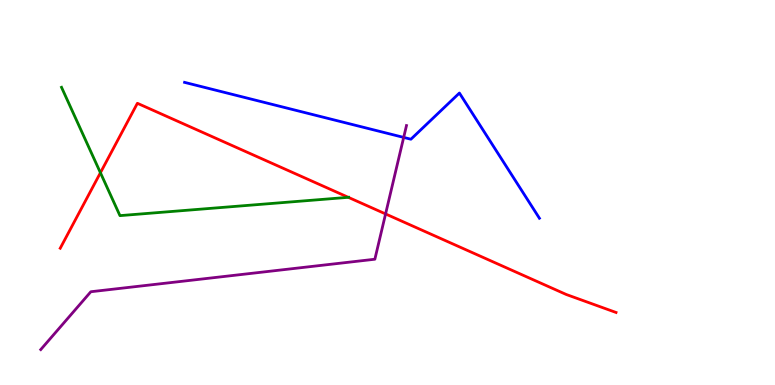[{'lines': ['blue', 'red'], 'intersections': []}, {'lines': ['green', 'red'], 'intersections': [{'x': 1.3, 'y': 5.51}, {'x': 4.49, 'y': 4.87}]}, {'lines': ['purple', 'red'], 'intersections': [{'x': 4.98, 'y': 4.44}]}, {'lines': ['blue', 'green'], 'intersections': []}, {'lines': ['blue', 'purple'], 'intersections': [{'x': 5.21, 'y': 6.43}]}, {'lines': ['green', 'purple'], 'intersections': []}]